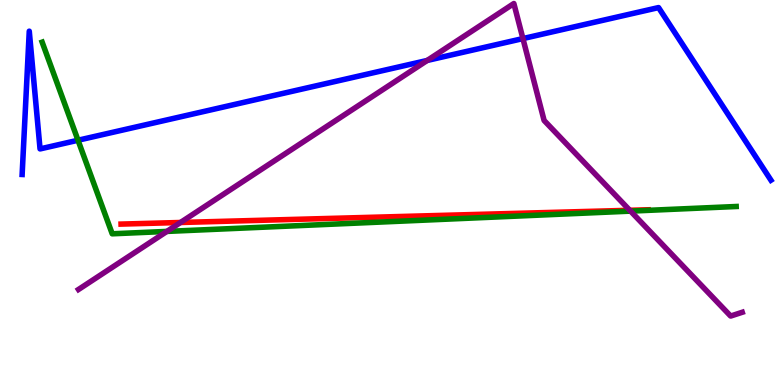[{'lines': ['blue', 'red'], 'intersections': []}, {'lines': ['green', 'red'], 'intersections': []}, {'lines': ['purple', 'red'], 'intersections': [{'x': 2.33, 'y': 4.22}, {'x': 8.13, 'y': 4.54}]}, {'lines': ['blue', 'green'], 'intersections': [{'x': 1.01, 'y': 6.36}]}, {'lines': ['blue', 'purple'], 'intersections': [{'x': 5.51, 'y': 8.43}, {'x': 6.75, 'y': 9.0}]}, {'lines': ['green', 'purple'], 'intersections': [{'x': 2.15, 'y': 3.99}, {'x': 8.14, 'y': 4.52}]}]